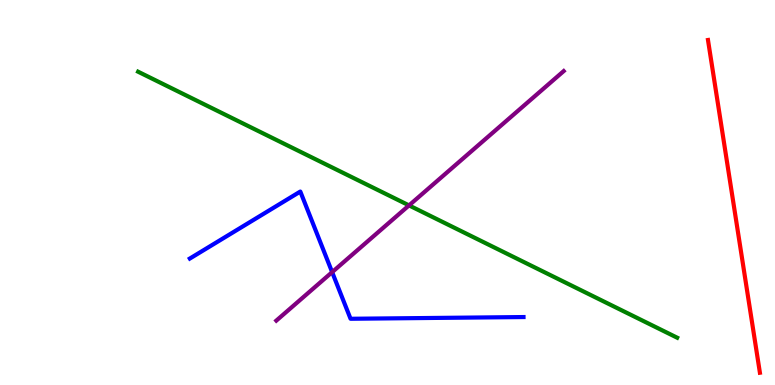[{'lines': ['blue', 'red'], 'intersections': []}, {'lines': ['green', 'red'], 'intersections': []}, {'lines': ['purple', 'red'], 'intersections': []}, {'lines': ['blue', 'green'], 'intersections': []}, {'lines': ['blue', 'purple'], 'intersections': [{'x': 4.29, 'y': 2.93}]}, {'lines': ['green', 'purple'], 'intersections': [{'x': 5.28, 'y': 4.67}]}]